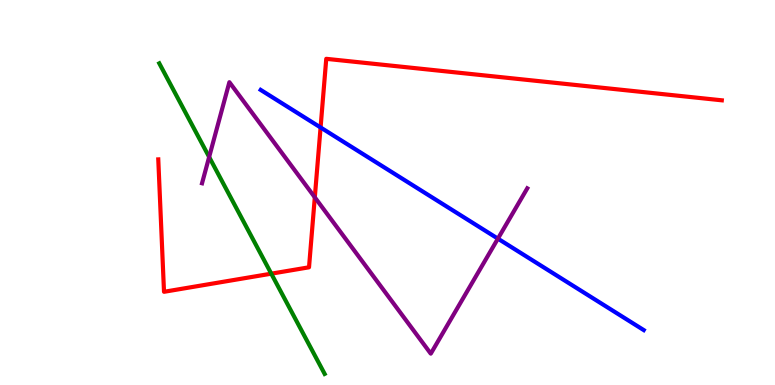[{'lines': ['blue', 'red'], 'intersections': [{'x': 4.14, 'y': 6.69}]}, {'lines': ['green', 'red'], 'intersections': [{'x': 3.5, 'y': 2.89}]}, {'lines': ['purple', 'red'], 'intersections': [{'x': 4.06, 'y': 4.87}]}, {'lines': ['blue', 'green'], 'intersections': []}, {'lines': ['blue', 'purple'], 'intersections': [{'x': 6.42, 'y': 3.8}]}, {'lines': ['green', 'purple'], 'intersections': [{'x': 2.7, 'y': 5.92}]}]